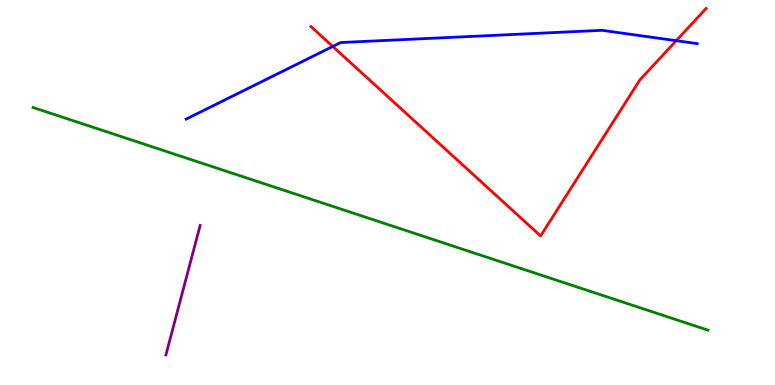[{'lines': ['blue', 'red'], 'intersections': [{'x': 4.29, 'y': 8.79}, {'x': 8.73, 'y': 8.94}]}, {'lines': ['green', 'red'], 'intersections': []}, {'lines': ['purple', 'red'], 'intersections': []}, {'lines': ['blue', 'green'], 'intersections': []}, {'lines': ['blue', 'purple'], 'intersections': []}, {'lines': ['green', 'purple'], 'intersections': []}]